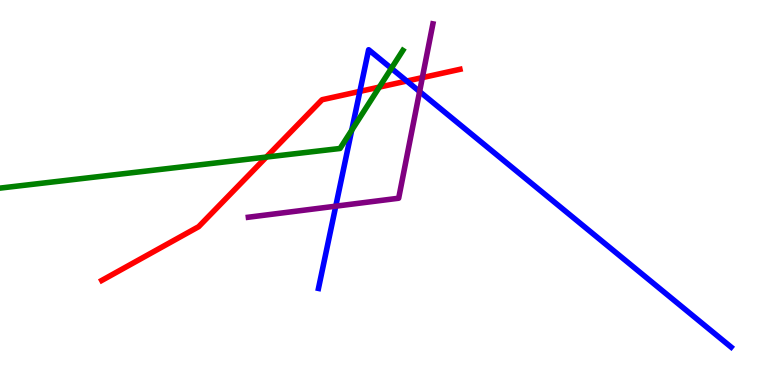[{'lines': ['blue', 'red'], 'intersections': [{'x': 4.64, 'y': 7.63}, {'x': 5.25, 'y': 7.9}]}, {'lines': ['green', 'red'], 'intersections': [{'x': 3.44, 'y': 5.92}, {'x': 4.89, 'y': 7.74}]}, {'lines': ['purple', 'red'], 'intersections': [{'x': 5.45, 'y': 7.98}]}, {'lines': ['blue', 'green'], 'intersections': [{'x': 4.54, 'y': 6.62}, {'x': 5.05, 'y': 8.22}]}, {'lines': ['blue', 'purple'], 'intersections': [{'x': 4.33, 'y': 4.64}, {'x': 5.41, 'y': 7.62}]}, {'lines': ['green', 'purple'], 'intersections': []}]